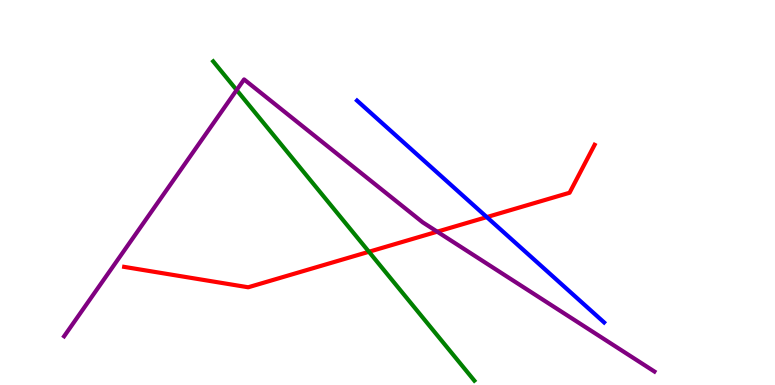[{'lines': ['blue', 'red'], 'intersections': [{'x': 6.28, 'y': 4.36}]}, {'lines': ['green', 'red'], 'intersections': [{'x': 4.76, 'y': 3.46}]}, {'lines': ['purple', 'red'], 'intersections': [{'x': 5.64, 'y': 3.98}]}, {'lines': ['blue', 'green'], 'intersections': []}, {'lines': ['blue', 'purple'], 'intersections': []}, {'lines': ['green', 'purple'], 'intersections': [{'x': 3.05, 'y': 7.66}]}]